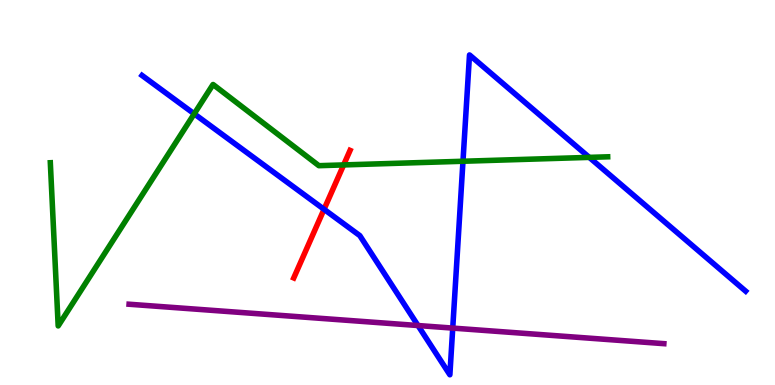[{'lines': ['blue', 'red'], 'intersections': [{'x': 4.18, 'y': 4.56}]}, {'lines': ['green', 'red'], 'intersections': [{'x': 4.43, 'y': 5.72}]}, {'lines': ['purple', 'red'], 'intersections': []}, {'lines': ['blue', 'green'], 'intersections': [{'x': 2.51, 'y': 7.04}, {'x': 5.97, 'y': 5.81}, {'x': 7.6, 'y': 5.91}]}, {'lines': ['blue', 'purple'], 'intersections': [{'x': 5.39, 'y': 1.54}, {'x': 5.84, 'y': 1.48}]}, {'lines': ['green', 'purple'], 'intersections': []}]